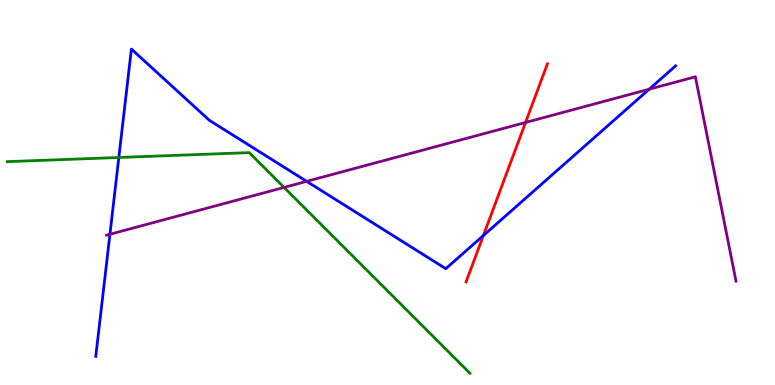[{'lines': ['blue', 'red'], 'intersections': [{'x': 6.24, 'y': 3.88}]}, {'lines': ['green', 'red'], 'intersections': []}, {'lines': ['purple', 'red'], 'intersections': [{'x': 6.78, 'y': 6.82}]}, {'lines': ['blue', 'green'], 'intersections': [{'x': 1.53, 'y': 5.91}]}, {'lines': ['blue', 'purple'], 'intersections': [{'x': 1.42, 'y': 3.92}, {'x': 3.96, 'y': 5.29}, {'x': 8.38, 'y': 7.68}]}, {'lines': ['green', 'purple'], 'intersections': [{'x': 3.67, 'y': 5.13}]}]